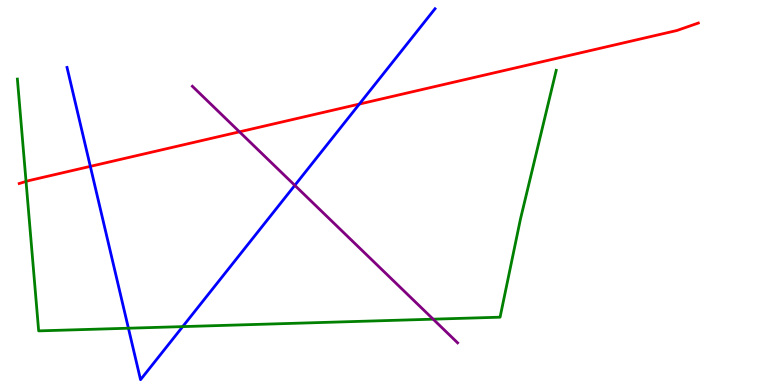[{'lines': ['blue', 'red'], 'intersections': [{'x': 1.17, 'y': 5.68}, {'x': 4.64, 'y': 7.3}]}, {'lines': ['green', 'red'], 'intersections': [{'x': 0.336, 'y': 5.29}]}, {'lines': ['purple', 'red'], 'intersections': [{'x': 3.09, 'y': 6.58}]}, {'lines': ['blue', 'green'], 'intersections': [{'x': 1.66, 'y': 1.47}, {'x': 2.36, 'y': 1.52}]}, {'lines': ['blue', 'purple'], 'intersections': [{'x': 3.8, 'y': 5.19}]}, {'lines': ['green', 'purple'], 'intersections': [{'x': 5.59, 'y': 1.71}]}]